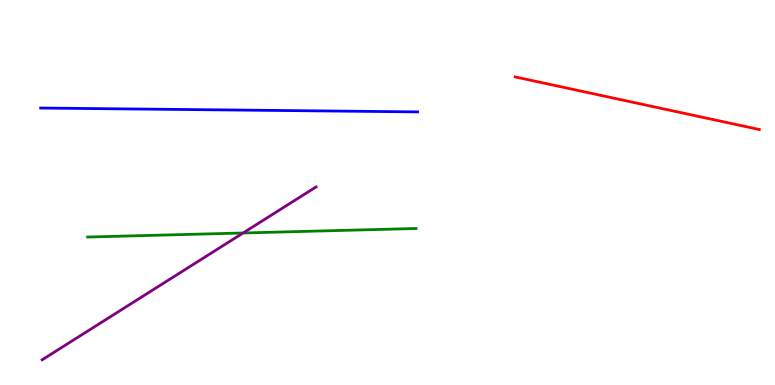[{'lines': ['blue', 'red'], 'intersections': []}, {'lines': ['green', 'red'], 'intersections': []}, {'lines': ['purple', 'red'], 'intersections': []}, {'lines': ['blue', 'green'], 'intersections': []}, {'lines': ['blue', 'purple'], 'intersections': []}, {'lines': ['green', 'purple'], 'intersections': [{'x': 3.14, 'y': 3.95}]}]